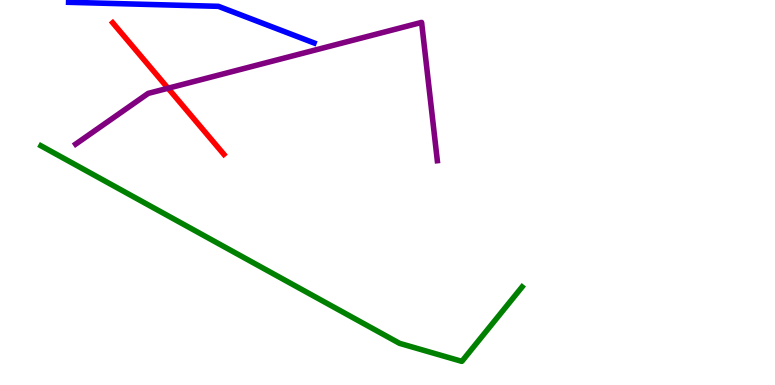[{'lines': ['blue', 'red'], 'intersections': []}, {'lines': ['green', 'red'], 'intersections': []}, {'lines': ['purple', 'red'], 'intersections': [{'x': 2.17, 'y': 7.71}]}, {'lines': ['blue', 'green'], 'intersections': []}, {'lines': ['blue', 'purple'], 'intersections': []}, {'lines': ['green', 'purple'], 'intersections': []}]